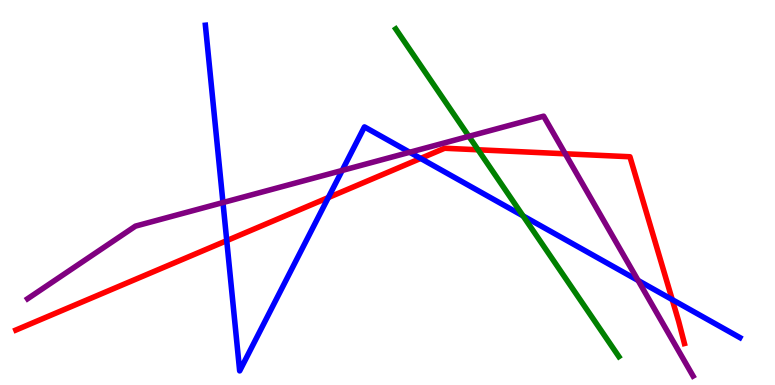[{'lines': ['blue', 'red'], 'intersections': [{'x': 2.93, 'y': 3.75}, {'x': 4.24, 'y': 4.87}, {'x': 5.43, 'y': 5.89}, {'x': 8.67, 'y': 2.22}]}, {'lines': ['green', 'red'], 'intersections': [{'x': 6.17, 'y': 6.11}]}, {'lines': ['purple', 'red'], 'intersections': [{'x': 7.29, 'y': 6.01}]}, {'lines': ['blue', 'green'], 'intersections': [{'x': 6.75, 'y': 4.39}]}, {'lines': ['blue', 'purple'], 'intersections': [{'x': 2.88, 'y': 4.74}, {'x': 4.42, 'y': 5.57}, {'x': 5.29, 'y': 6.04}, {'x': 8.23, 'y': 2.71}]}, {'lines': ['green', 'purple'], 'intersections': [{'x': 6.05, 'y': 6.46}]}]